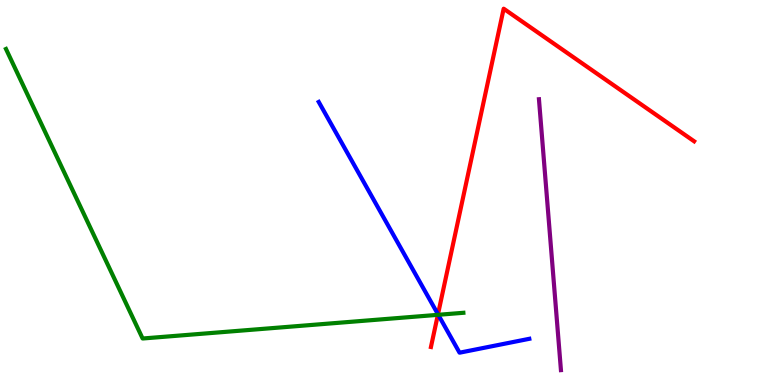[{'lines': ['blue', 'red'], 'intersections': [{'x': 5.65, 'y': 1.84}]}, {'lines': ['green', 'red'], 'intersections': [{'x': 5.65, 'y': 1.82}]}, {'lines': ['purple', 'red'], 'intersections': []}, {'lines': ['blue', 'green'], 'intersections': [{'x': 5.66, 'y': 1.82}]}, {'lines': ['blue', 'purple'], 'intersections': []}, {'lines': ['green', 'purple'], 'intersections': []}]